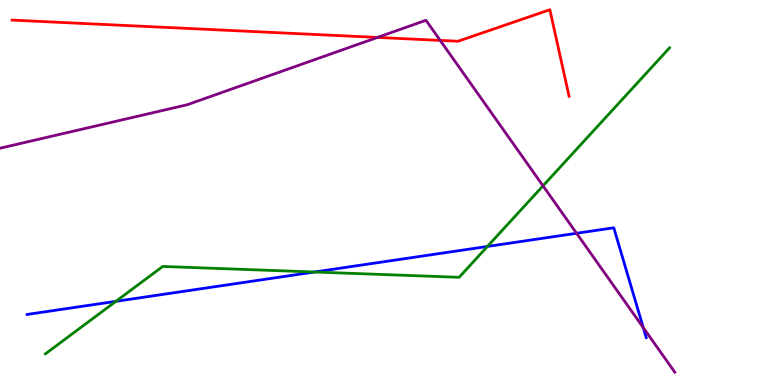[{'lines': ['blue', 'red'], 'intersections': []}, {'lines': ['green', 'red'], 'intersections': []}, {'lines': ['purple', 'red'], 'intersections': [{'x': 4.87, 'y': 9.03}, {'x': 5.68, 'y': 8.95}]}, {'lines': ['blue', 'green'], 'intersections': [{'x': 1.5, 'y': 2.17}, {'x': 4.06, 'y': 2.93}, {'x': 6.29, 'y': 3.6}]}, {'lines': ['blue', 'purple'], 'intersections': [{'x': 7.44, 'y': 3.94}, {'x': 8.3, 'y': 1.49}]}, {'lines': ['green', 'purple'], 'intersections': [{'x': 7.01, 'y': 5.17}]}]